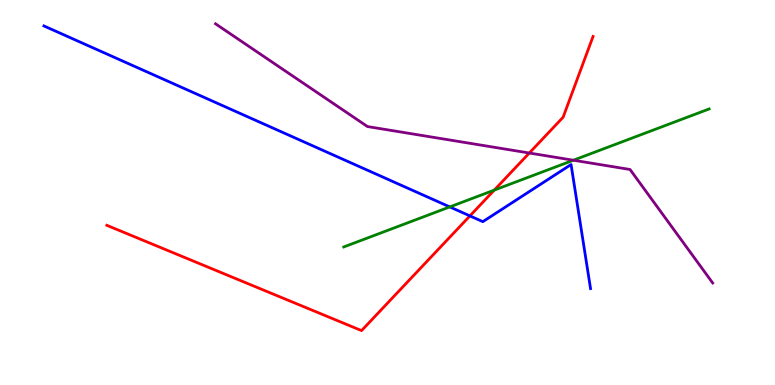[{'lines': ['blue', 'red'], 'intersections': [{'x': 6.06, 'y': 4.39}]}, {'lines': ['green', 'red'], 'intersections': [{'x': 6.38, 'y': 5.06}]}, {'lines': ['purple', 'red'], 'intersections': [{'x': 6.83, 'y': 6.03}]}, {'lines': ['blue', 'green'], 'intersections': [{'x': 5.8, 'y': 4.63}]}, {'lines': ['blue', 'purple'], 'intersections': []}, {'lines': ['green', 'purple'], 'intersections': [{'x': 7.4, 'y': 5.84}]}]